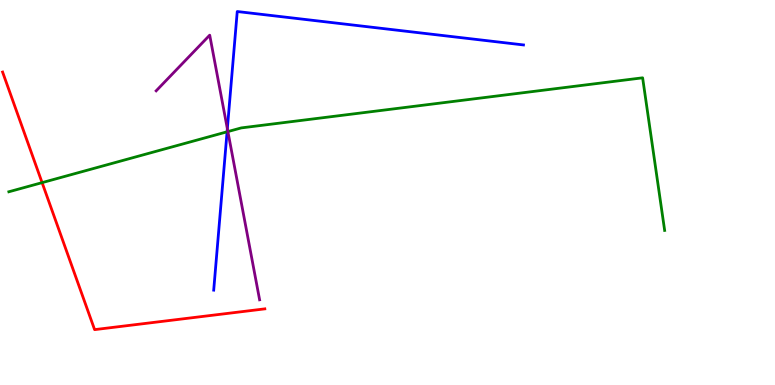[{'lines': ['blue', 'red'], 'intersections': []}, {'lines': ['green', 'red'], 'intersections': [{'x': 0.543, 'y': 5.26}]}, {'lines': ['purple', 'red'], 'intersections': []}, {'lines': ['blue', 'green'], 'intersections': [{'x': 2.93, 'y': 6.58}]}, {'lines': ['blue', 'purple'], 'intersections': [{'x': 2.93, 'y': 6.66}]}, {'lines': ['green', 'purple'], 'intersections': [{'x': 2.94, 'y': 6.58}]}]